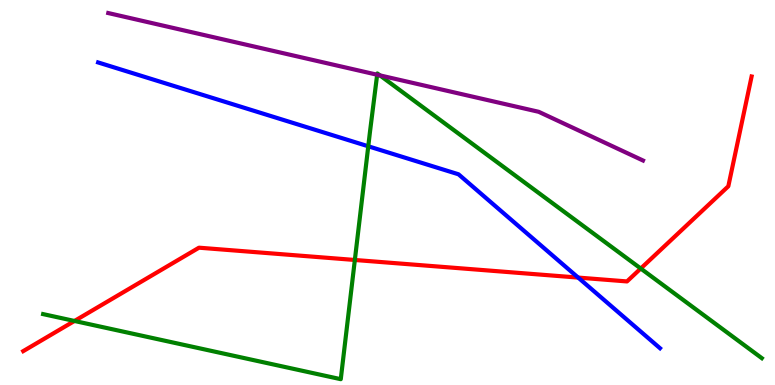[{'lines': ['blue', 'red'], 'intersections': [{'x': 7.46, 'y': 2.79}]}, {'lines': ['green', 'red'], 'intersections': [{'x': 0.961, 'y': 1.66}, {'x': 4.58, 'y': 3.25}, {'x': 8.27, 'y': 3.03}]}, {'lines': ['purple', 'red'], 'intersections': []}, {'lines': ['blue', 'green'], 'intersections': [{'x': 4.75, 'y': 6.2}]}, {'lines': ['blue', 'purple'], 'intersections': []}, {'lines': ['green', 'purple'], 'intersections': [{'x': 4.87, 'y': 8.06}, {'x': 4.9, 'y': 8.04}]}]